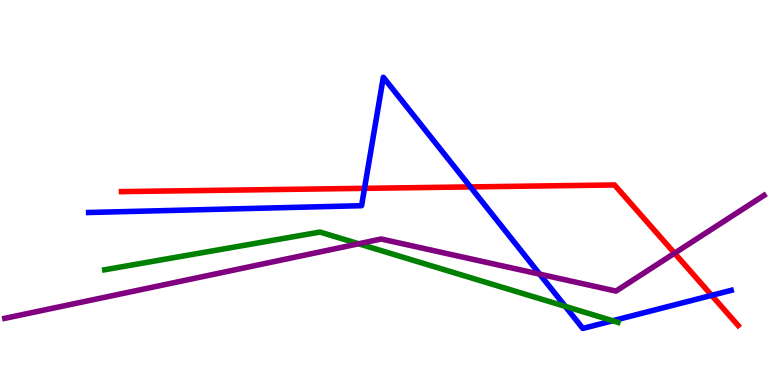[{'lines': ['blue', 'red'], 'intersections': [{'x': 4.7, 'y': 5.11}, {'x': 6.07, 'y': 5.15}, {'x': 9.18, 'y': 2.33}]}, {'lines': ['green', 'red'], 'intersections': []}, {'lines': ['purple', 'red'], 'intersections': [{'x': 8.7, 'y': 3.42}]}, {'lines': ['blue', 'green'], 'intersections': [{'x': 7.29, 'y': 2.04}, {'x': 7.91, 'y': 1.67}]}, {'lines': ['blue', 'purple'], 'intersections': [{'x': 6.96, 'y': 2.88}]}, {'lines': ['green', 'purple'], 'intersections': [{'x': 4.63, 'y': 3.67}]}]